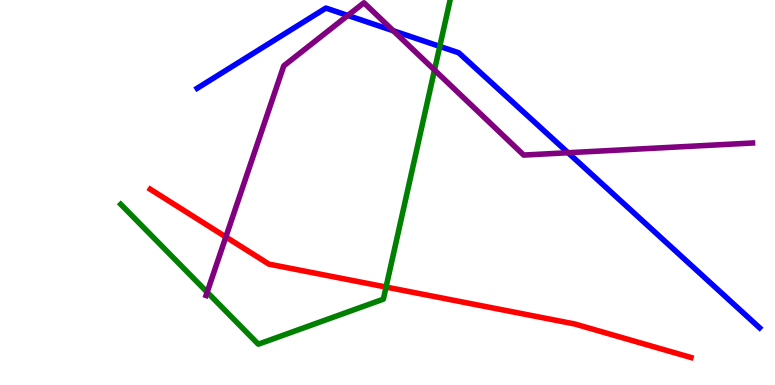[{'lines': ['blue', 'red'], 'intersections': []}, {'lines': ['green', 'red'], 'intersections': [{'x': 4.98, 'y': 2.54}]}, {'lines': ['purple', 'red'], 'intersections': [{'x': 2.91, 'y': 3.85}]}, {'lines': ['blue', 'green'], 'intersections': [{'x': 5.67, 'y': 8.79}]}, {'lines': ['blue', 'purple'], 'intersections': [{'x': 4.49, 'y': 9.6}, {'x': 5.07, 'y': 9.2}, {'x': 7.33, 'y': 6.03}]}, {'lines': ['green', 'purple'], 'intersections': [{'x': 2.67, 'y': 2.41}, {'x': 5.61, 'y': 8.18}]}]